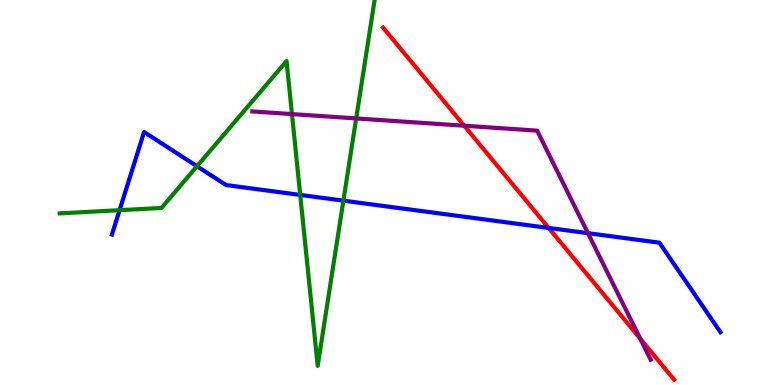[{'lines': ['blue', 'red'], 'intersections': [{'x': 7.08, 'y': 4.08}]}, {'lines': ['green', 'red'], 'intersections': []}, {'lines': ['purple', 'red'], 'intersections': [{'x': 5.99, 'y': 6.73}, {'x': 8.26, 'y': 1.2}]}, {'lines': ['blue', 'green'], 'intersections': [{'x': 1.54, 'y': 4.54}, {'x': 2.54, 'y': 5.68}, {'x': 3.87, 'y': 4.94}, {'x': 4.43, 'y': 4.79}]}, {'lines': ['blue', 'purple'], 'intersections': [{'x': 7.59, 'y': 3.94}]}, {'lines': ['green', 'purple'], 'intersections': [{'x': 3.77, 'y': 7.04}, {'x': 4.6, 'y': 6.92}]}]